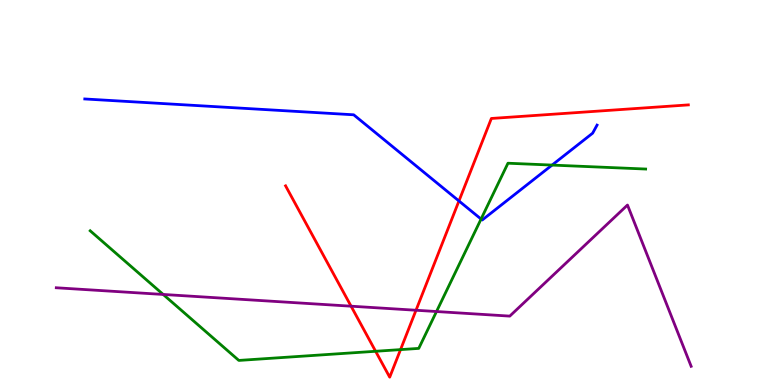[{'lines': ['blue', 'red'], 'intersections': [{'x': 5.92, 'y': 4.78}]}, {'lines': ['green', 'red'], 'intersections': [{'x': 4.85, 'y': 0.876}, {'x': 5.17, 'y': 0.919}]}, {'lines': ['purple', 'red'], 'intersections': [{'x': 4.53, 'y': 2.05}, {'x': 5.37, 'y': 1.94}]}, {'lines': ['blue', 'green'], 'intersections': [{'x': 6.21, 'y': 4.31}, {'x': 7.12, 'y': 5.71}]}, {'lines': ['blue', 'purple'], 'intersections': []}, {'lines': ['green', 'purple'], 'intersections': [{'x': 2.11, 'y': 2.35}, {'x': 5.63, 'y': 1.91}]}]